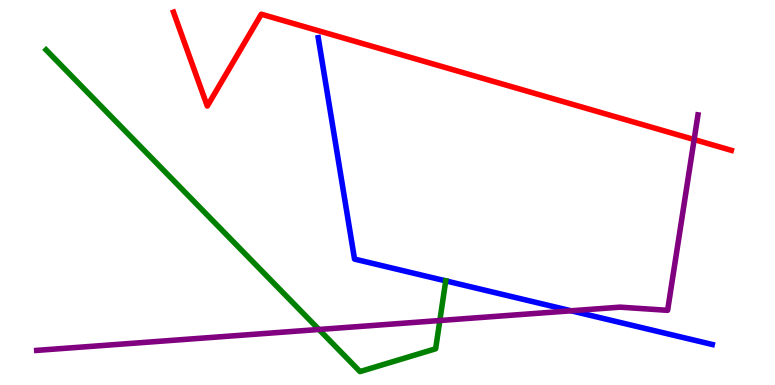[{'lines': ['blue', 'red'], 'intersections': []}, {'lines': ['green', 'red'], 'intersections': []}, {'lines': ['purple', 'red'], 'intersections': [{'x': 8.96, 'y': 6.38}]}, {'lines': ['blue', 'green'], 'intersections': [{'x': 5.75, 'y': 2.7}]}, {'lines': ['blue', 'purple'], 'intersections': [{'x': 7.37, 'y': 1.93}]}, {'lines': ['green', 'purple'], 'intersections': [{'x': 4.12, 'y': 1.44}, {'x': 5.68, 'y': 1.67}]}]